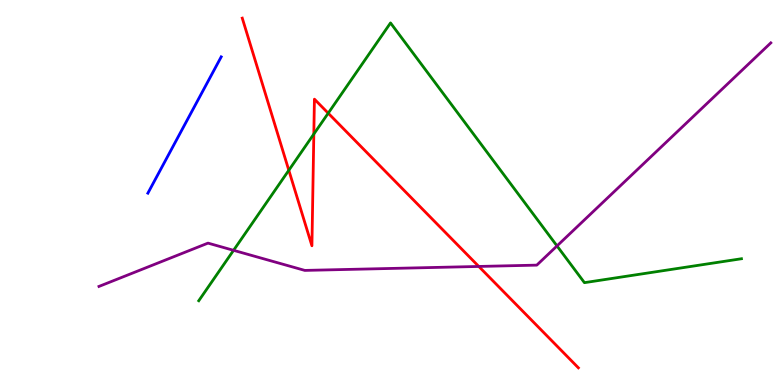[{'lines': ['blue', 'red'], 'intersections': []}, {'lines': ['green', 'red'], 'intersections': [{'x': 3.73, 'y': 5.58}, {'x': 4.05, 'y': 6.52}, {'x': 4.24, 'y': 7.06}]}, {'lines': ['purple', 'red'], 'intersections': [{'x': 6.18, 'y': 3.08}]}, {'lines': ['blue', 'green'], 'intersections': []}, {'lines': ['blue', 'purple'], 'intersections': []}, {'lines': ['green', 'purple'], 'intersections': [{'x': 3.01, 'y': 3.5}, {'x': 7.19, 'y': 3.61}]}]